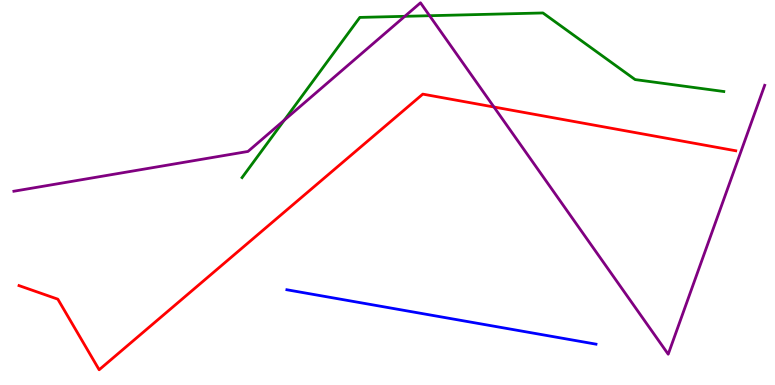[{'lines': ['blue', 'red'], 'intersections': []}, {'lines': ['green', 'red'], 'intersections': []}, {'lines': ['purple', 'red'], 'intersections': [{'x': 6.37, 'y': 7.22}]}, {'lines': ['blue', 'green'], 'intersections': []}, {'lines': ['blue', 'purple'], 'intersections': []}, {'lines': ['green', 'purple'], 'intersections': [{'x': 3.67, 'y': 6.88}, {'x': 5.22, 'y': 9.58}, {'x': 5.54, 'y': 9.59}]}]